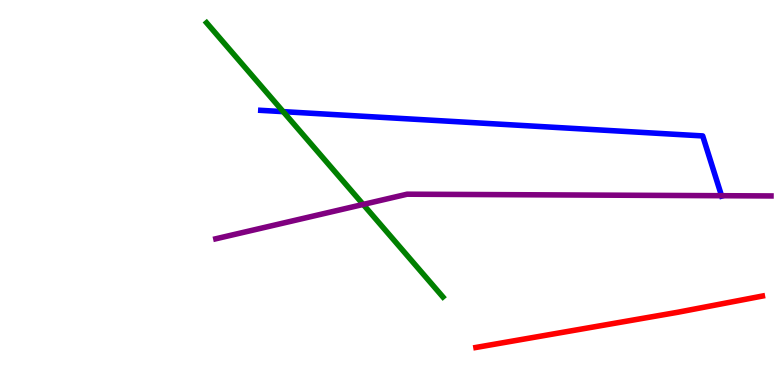[{'lines': ['blue', 'red'], 'intersections': []}, {'lines': ['green', 'red'], 'intersections': []}, {'lines': ['purple', 'red'], 'intersections': []}, {'lines': ['blue', 'green'], 'intersections': [{'x': 3.65, 'y': 7.1}]}, {'lines': ['blue', 'purple'], 'intersections': [{'x': 9.31, 'y': 4.92}]}, {'lines': ['green', 'purple'], 'intersections': [{'x': 4.69, 'y': 4.69}]}]